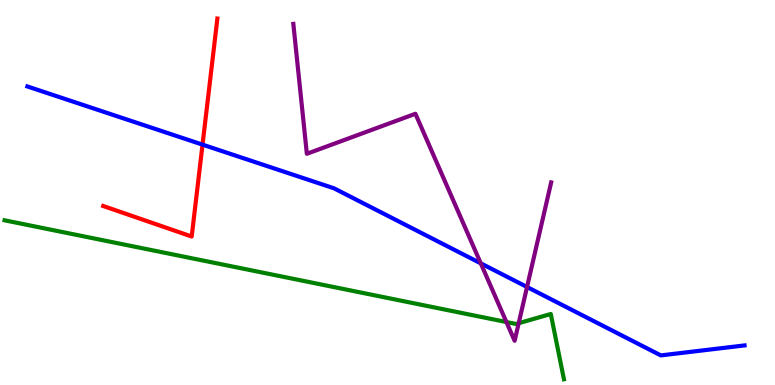[{'lines': ['blue', 'red'], 'intersections': [{'x': 2.61, 'y': 6.24}]}, {'lines': ['green', 'red'], 'intersections': []}, {'lines': ['purple', 'red'], 'intersections': []}, {'lines': ['blue', 'green'], 'intersections': []}, {'lines': ['blue', 'purple'], 'intersections': [{'x': 6.2, 'y': 3.16}, {'x': 6.8, 'y': 2.55}]}, {'lines': ['green', 'purple'], 'intersections': [{'x': 6.53, 'y': 1.64}, {'x': 6.69, 'y': 1.61}]}]